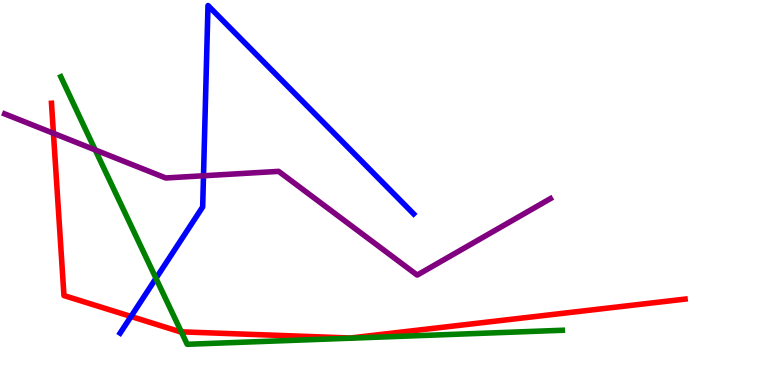[{'lines': ['blue', 'red'], 'intersections': [{'x': 1.69, 'y': 1.78}]}, {'lines': ['green', 'red'], 'intersections': [{'x': 2.34, 'y': 1.38}]}, {'lines': ['purple', 'red'], 'intersections': [{'x': 0.69, 'y': 6.54}]}, {'lines': ['blue', 'green'], 'intersections': [{'x': 2.01, 'y': 2.77}]}, {'lines': ['blue', 'purple'], 'intersections': [{'x': 2.63, 'y': 5.43}]}, {'lines': ['green', 'purple'], 'intersections': [{'x': 1.23, 'y': 6.11}]}]